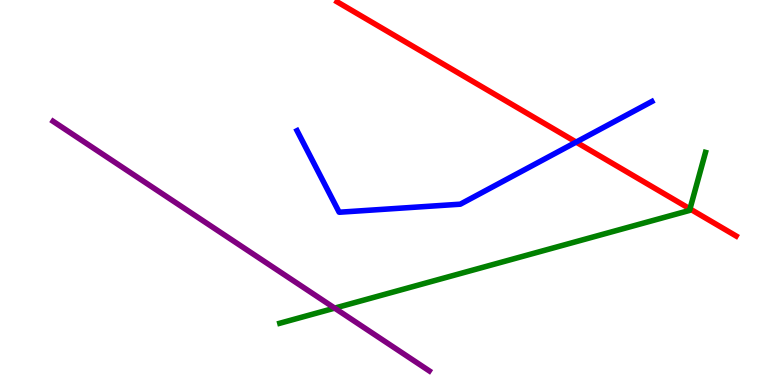[{'lines': ['blue', 'red'], 'intersections': [{'x': 7.43, 'y': 6.31}]}, {'lines': ['green', 'red'], 'intersections': [{'x': 8.9, 'y': 4.57}]}, {'lines': ['purple', 'red'], 'intersections': []}, {'lines': ['blue', 'green'], 'intersections': []}, {'lines': ['blue', 'purple'], 'intersections': []}, {'lines': ['green', 'purple'], 'intersections': [{'x': 4.32, 'y': 2.0}]}]